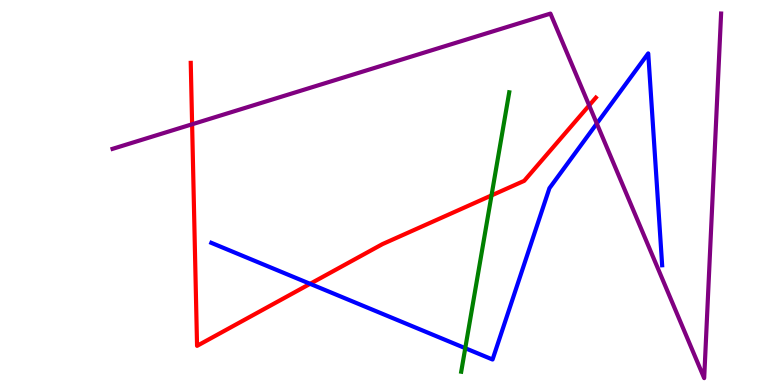[{'lines': ['blue', 'red'], 'intersections': [{'x': 4.0, 'y': 2.63}]}, {'lines': ['green', 'red'], 'intersections': [{'x': 6.34, 'y': 4.92}]}, {'lines': ['purple', 'red'], 'intersections': [{'x': 2.48, 'y': 6.77}, {'x': 7.6, 'y': 7.26}]}, {'lines': ['blue', 'green'], 'intersections': [{'x': 6.0, 'y': 0.956}]}, {'lines': ['blue', 'purple'], 'intersections': [{'x': 7.7, 'y': 6.79}]}, {'lines': ['green', 'purple'], 'intersections': []}]